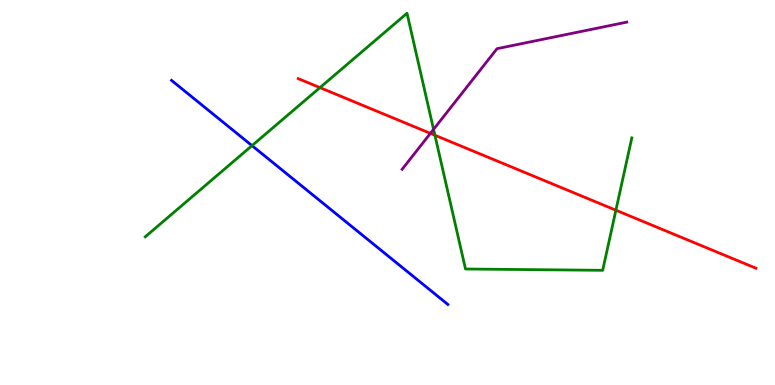[{'lines': ['blue', 'red'], 'intersections': []}, {'lines': ['green', 'red'], 'intersections': [{'x': 4.13, 'y': 7.72}, {'x': 5.61, 'y': 6.49}, {'x': 7.95, 'y': 4.54}]}, {'lines': ['purple', 'red'], 'intersections': [{'x': 5.55, 'y': 6.54}]}, {'lines': ['blue', 'green'], 'intersections': [{'x': 3.25, 'y': 6.22}]}, {'lines': ['blue', 'purple'], 'intersections': []}, {'lines': ['green', 'purple'], 'intersections': [{'x': 5.59, 'y': 6.64}]}]